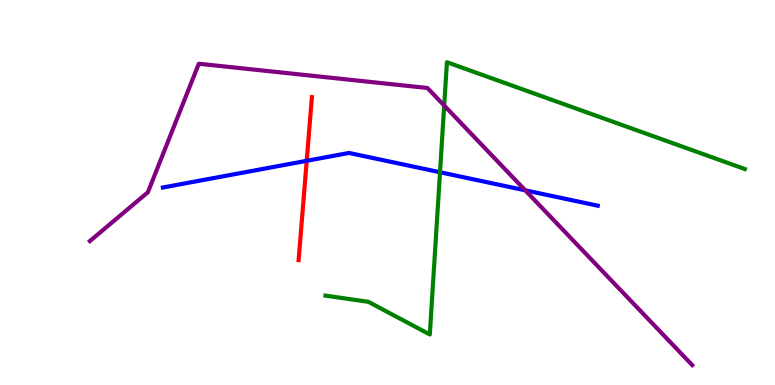[{'lines': ['blue', 'red'], 'intersections': [{'x': 3.96, 'y': 5.82}]}, {'lines': ['green', 'red'], 'intersections': []}, {'lines': ['purple', 'red'], 'intersections': []}, {'lines': ['blue', 'green'], 'intersections': [{'x': 5.68, 'y': 5.53}]}, {'lines': ['blue', 'purple'], 'intersections': [{'x': 6.78, 'y': 5.06}]}, {'lines': ['green', 'purple'], 'intersections': [{'x': 5.73, 'y': 7.26}]}]